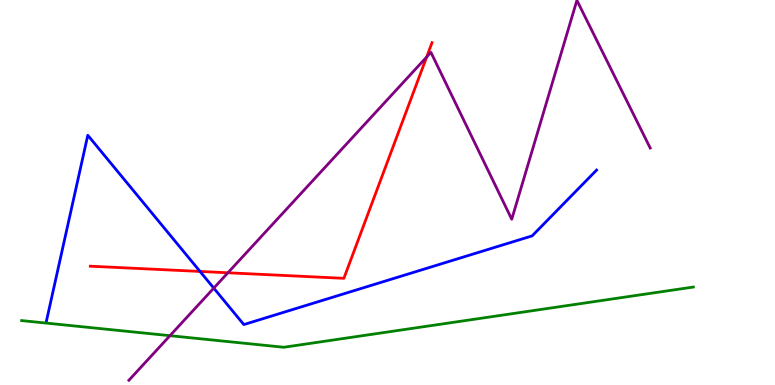[{'lines': ['blue', 'red'], 'intersections': [{'x': 2.58, 'y': 2.95}]}, {'lines': ['green', 'red'], 'intersections': []}, {'lines': ['purple', 'red'], 'intersections': [{'x': 2.94, 'y': 2.91}, {'x': 5.51, 'y': 8.52}]}, {'lines': ['blue', 'green'], 'intersections': []}, {'lines': ['blue', 'purple'], 'intersections': [{'x': 2.76, 'y': 2.52}]}, {'lines': ['green', 'purple'], 'intersections': [{'x': 2.19, 'y': 1.28}]}]